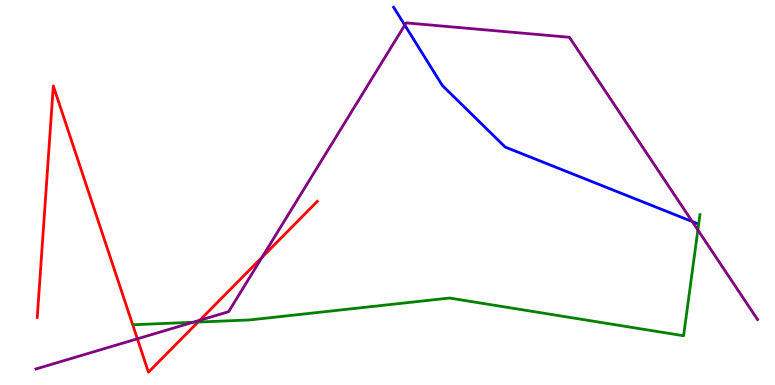[{'lines': ['blue', 'red'], 'intersections': []}, {'lines': ['green', 'red'], 'intersections': [{'x': 2.55, 'y': 1.63}]}, {'lines': ['purple', 'red'], 'intersections': [{'x': 1.77, 'y': 1.2}, {'x': 2.58, 'y': 1.68}, {'x': 3.38, 'y': 3.32}]}, {'lines': ['blue', 'green'], 'intersections': []}, {'lines': ['blue', 'purple'], 'intersections': [{'x': 5.22, 'y': 9.35}, {'x': 8.93, 'y': 4.24}]}, {'lines': ['green', 'purple'], 'intersections': [{'x': 2.49, 'y': 1.63}, {'x': 9.0, 'y': 4.03}]}]